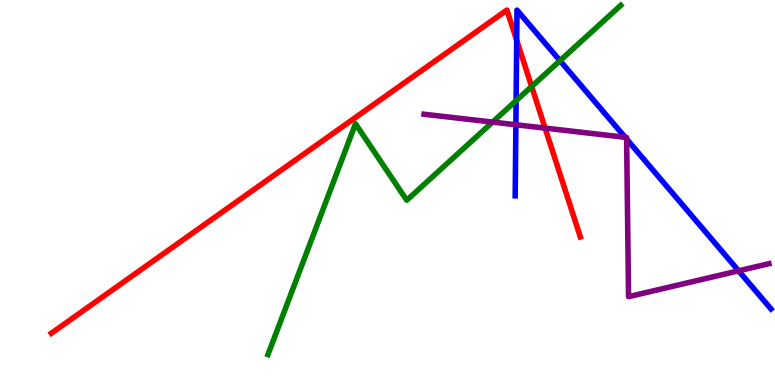[{'lines': ['blue', 'red'], 'intersections': [{'x': 6.67, 'y': 8.95}]}, {'lines': ['green', 'red'], 'intersections': [{'x': 6.86, 'y': 7.75}]}, {'lines': ['purple', 'red'], 'intersections': [{'x': 7.03, 'y': 6.67}]}, {'lines': ['blue', 'green'], 'intersections': [{'x': 6.66, 'y': 7.39}, {'x': 7.23, 'y': 8.42}]}, {'lines': ['blue', 'purple'], 'intersections': [{'x': 6.66, 'y': 6.76}, {'x': 8.07, 'y': 6.43}, {'x': 8.09, 'y': 6.39}, {'x': 9.53, 'y': 2.97}]}, {'lines': ['green', 'purple'], 'intersections': [{'x': 6.36, 'y': 6.83}]}]